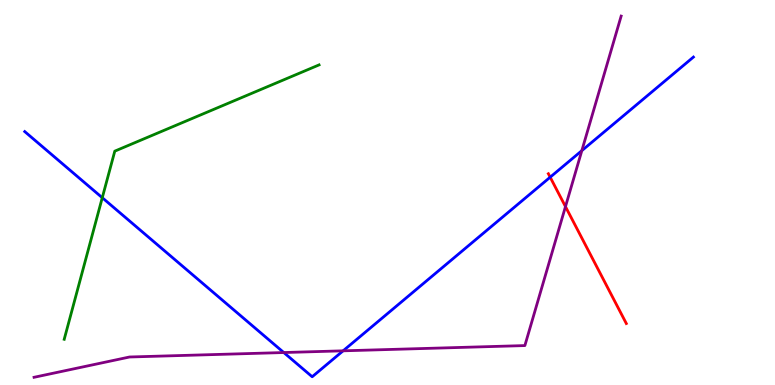[{'lines': ['blue', 'red'], 'intersections': [{'x': 7.1, 'y': 5.4}]}, {'lines': ['green', 'red'], 'intersections': []}, {'lines': ['purple', 'red'], 'intersections': [{'x': 7.3, 'y': 4.63}]}, {'lines': ['blue', 'green'], 'intersections': [{'x': 1.32, 'y': 4.86}]}, {'lines': ['blue', 'purple'], 'intersections': [{'x': 3.66, 'y': 0.843}, {'x': 4.43, 'y': 0.888}, {'x': 7.51, 'y': 6.09}]}, {'lines': ['green', 'purple'], 'intersections': []}]